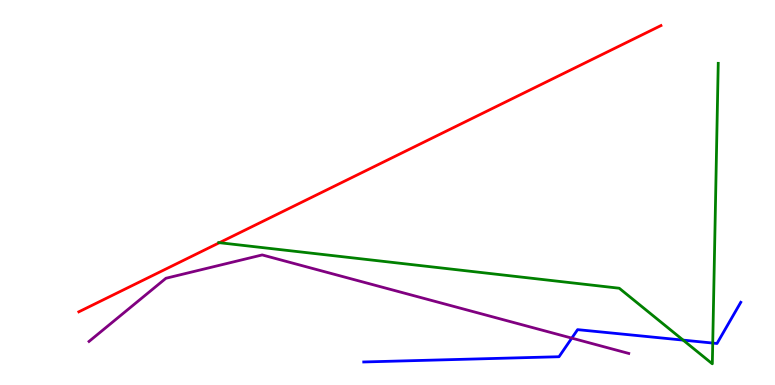[{'lines': ['blue', 'red'], 'intersections': []}, {'lines': ['green', 'red'], 'intersections': [{'x': 2.83, 'y': 3.7}]}, {'lines': ['purple', 'red'], 'intersections': []}, {'lines': ['blue', 'green'], 'intersections': [{'x': 8.81, 'y': 1.17}, {'x': 9.2, 'y': 1.09}]}, {'lines': ['blue', 'purple'], 'intersections': [{'x': 7.38, 'y': 1.22}]}, {'lines': ['green', 'purple'], 'intersections': []}]